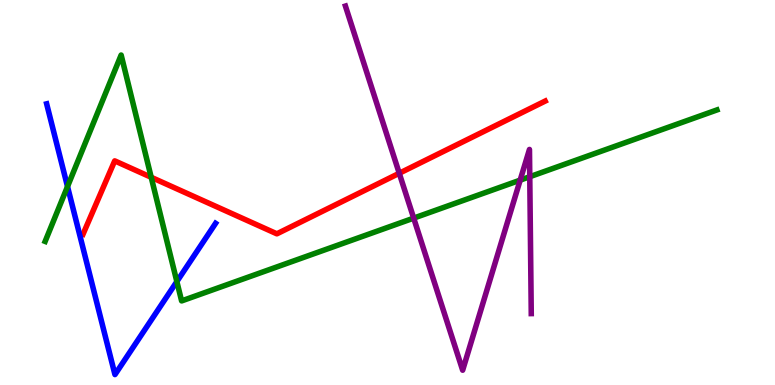[{'lines': ['blue', 'red'], 'intersections': []}, {'lines': ['green', 'red'], 'intersections': [{'x': 1.95, 'y': 5.4}]}, {'lines': ['purple', 'red'], 'intersections': [{'x': 5.15, 'y': 5.5}]}, {'lines': ['blue', 'green'], 'intersections': [{'x': 0.871, 'y': 5.15}, {'x': 2.28, 'y': 2.69}]}, {'lines': ['blue', 'purple'], 'intersections': []}, {'lines': ['green', 'purple'], 'intersections': [{'x': 5.34, 'y': 4.33}, {'x': 6.71, 'y': 5.32}, {'x': 6.84, 'y': 5.41}]}]